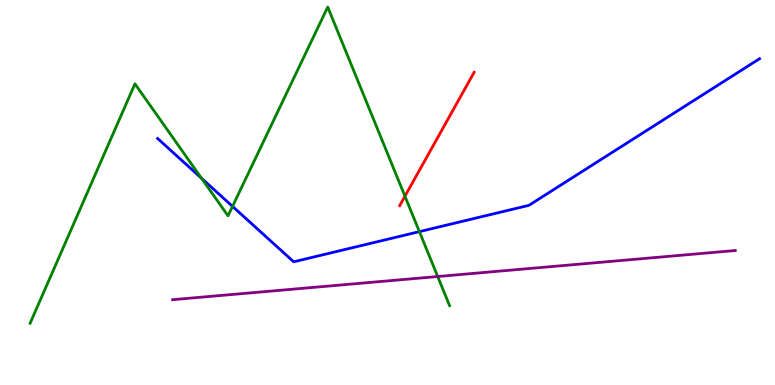[{'lines': ['blue', 'red'], 'intersections': []}, {'lines': ['green', 'red'], 'intersections': [{'x': 5.23, 'y': 4.9}]}, {'lines': ['purple', 'red'], 'intersections': []}, {'lines': ['blue', 'green'], 'intersections': [{'x': 2.6, 'y': 5.37}, {'x': 3.0, 'y': 4.64}, {'x': 5.41, 'y': 3.98}]}, {'lines': ['blue', 'purple'], 'intersections': []}, {'lines': ['green', 'purple'], 'intersections': [{'x': 5.65, 'y': 2.82}]}]